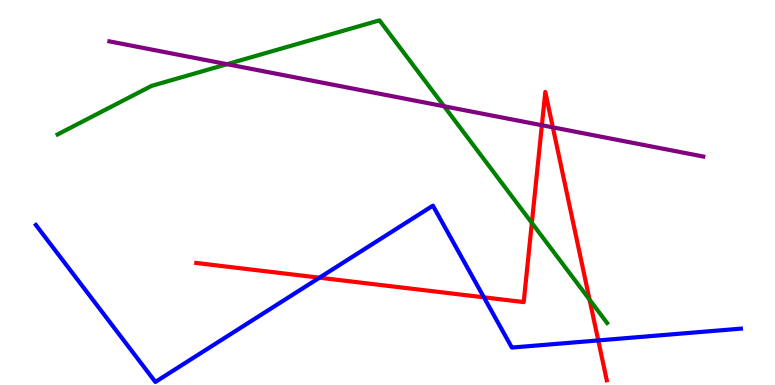[{'lines': ['blue', 'red'], 'intersections': [{'x': 4.12, 'y': 2.79}, {'x': 6.24, 'y': 2.28}, {'x': 7.72, 'y': 1.16}]}, {'lines': ['green', 'red'], 'intersections': [{'x': 6.86, 'y': 4.21}, {'x': 7.61, 'y': 2.22}]}, {'lines': ['purple', 'red'], 'intersections': [{'x': 6.99, 'y': 6.75}, {'x': 7.13, 'y': 6.69}]}, {'lines': ['blue', 'green'], 'intersections': []}, {'lines': ['blue', 'purple'], 'intersections': []}, {'lines': ['green', 'purple'], 'intersections': [{'x': 2.93, 'y': 8.33}, {'x': 5.73, 'y': 7.24}]}]